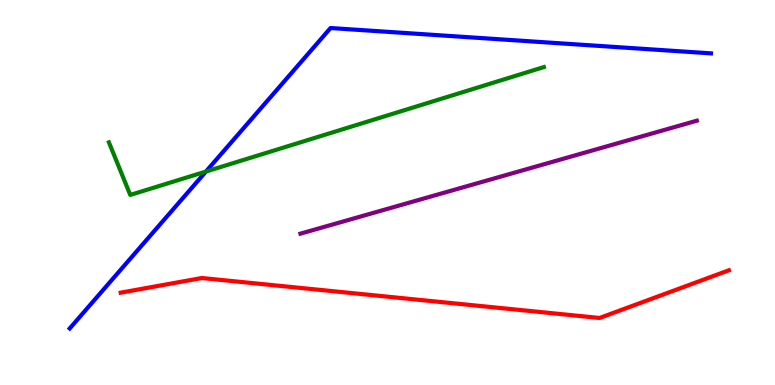[{'lines': ['blue', 'red'], 'intersections': []}, {'lines': ['green', 'red'], 'intersections': []}, {'lines': ['purple', 'red'], 'intersections': []}, {'lines': ['blue', 'green'], 'intersections': [{'x': 2.66, 'y': 5.54}]}, {'lines': ['blue', 'purple'], 'intersections': []}, {'lines': ['green', 'purple'], 'intersections': []}]